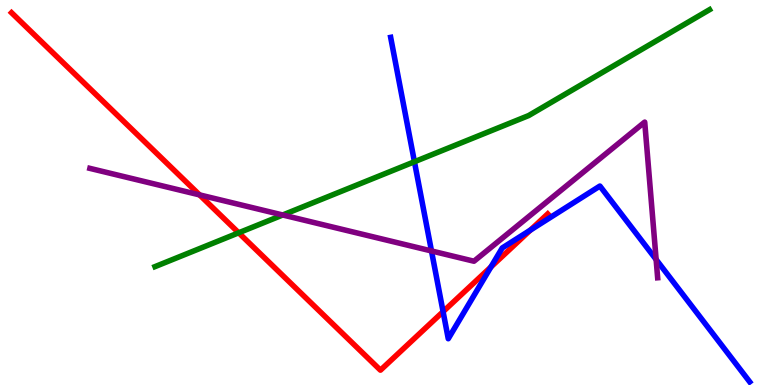[{'lines': ['blue', 'red'], 'intersections': [{'x': 5.72, 'y': 1.91}, {'x': 6.33, 'y': 3.07}, {'x': 6.84, 'y': 4.02}]}, {'lines': ['green', 'red'], 'intersections': [{'x': 3.08, 'y': 3.95}]}, {'lines': ['purple', 'red'], 'intersections': [{'x': 2.57, 'y': 4.94}]}, {'lines': ['blue', 'green'], 'intersections': [{'x': 5.35, 'y': 5.8}]}, {'lines': ['blue', 'purple'], 'intersections': [{'x': 5.57, 'y': 3.48}, {'x': 8.47, 'y': 3.26}]}, {'lines': ['green', 'purple'], 'intersections': [{'x': 3.65, 'y': 4.42}]}]